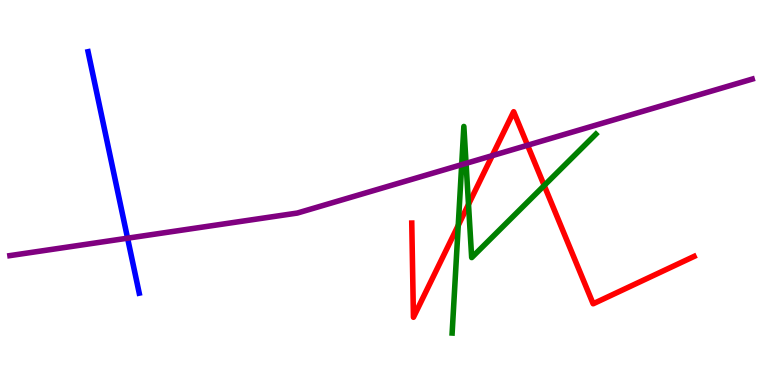[{'lines': ['blue', 'red'], 'intersections': []}, {'lines': ['green', 'red'], 'intersections': [{'x': 5.91, 'y': 4.15}, {'x': 6.05, 'y': 4.69}, {'x': 7.02, 'y': 5.18}]}, {'lines': ['purple', 'red'], 'intersections': [{'x': 6.35, 'y': 5.96}, {'x': 6.81, 'y': 6.23}]}, {'lines': ['blue', 'green'], 'intersections': []}, {'lines': ['blue', 'purple'], 'intersections': [{'x': 1.65, 'y': 3.81}]}, {'lines': ['green', 'purple'], 'intersections': [{'x': 5.96, 'y': 5.72}, {'x': 6.01, 'y': 5.76}]}]